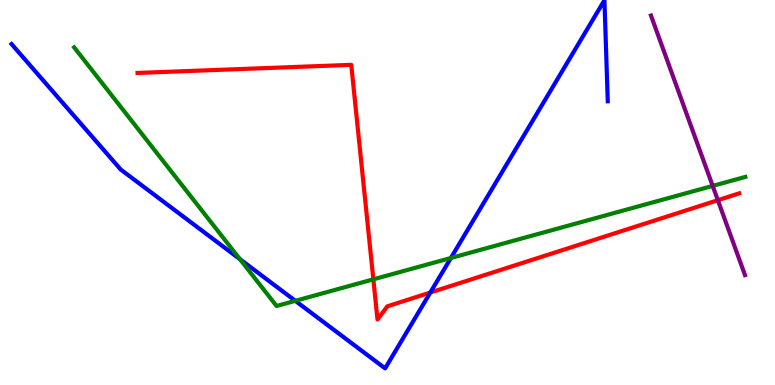[{'lines': ['blue', 'red'], 'intersections': [{'x': 5.55, 'y': 2.4}]}, {'lines': ['green', 'red'], 'intersections': [{'x': 4.82, 'y': 2.74}]}, {'lines': ['purple', 'red'], 'intersections': [{'x': 9.26, 'y': 4.8}]}, {'lines': ['blue', 'green'], 'intersections': [{'x': 3.1, 'y': 3.27}, {'x': 3.81, 'y': 2.19}, {'x': 5.82, 'y': 3.3}]}, {'lines': ['blue', 'purple'], 'intersections': []}, {'lines': ['green', 'purple'], 'intersections': [{'x': 9.2, 'y': 5.17}]}]